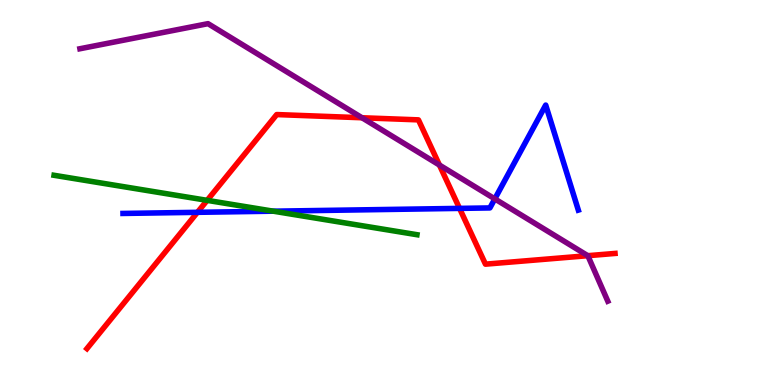[{'lines': ['blue', 'red'], 'intersections': [{'x': 2.55, 'y': 4.49}, {'x': 5.93, 'y': 4.59}]}, {'lines': ['green', 'red'], 'intersections': [{'x': 2.67, 'y': 4.8}]}, {'lines': ['purple', 'red'], 'intersections': [{'x': 4.67, 'y': 6.94}, {'x': 5.67, 'y': 5.71}, {'x': 7.58, 'y': 3.36}]}, {'lines': ['blue', 'green'], 'intersections': [{'x': 3.53, 'y': 4.51}]}, {'lines': ['blue', 'purple'], 'intersections': [{'x': 6.38, 'y': 4.83}]}, {'lines': ['green', 'purple'], 'intersections': []}]